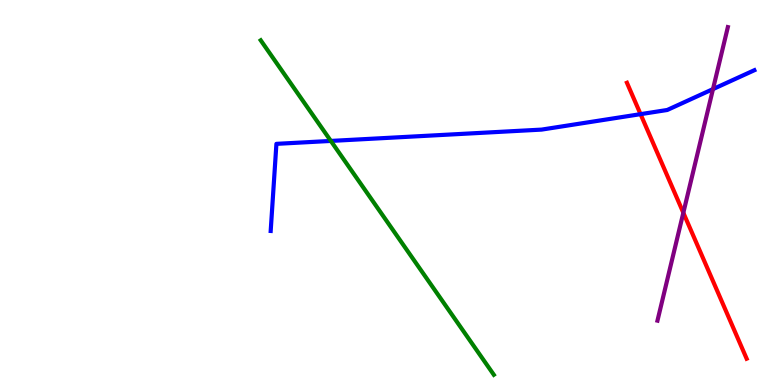[{'lines': ['blue', 'red'], 'intersections': [{'x': 8.27, 'y': 7.04}]}, {'lines': ['green', 'red'], 'intersections': []}, {'lines': ['purple', 'red'], 'intersections': [{'x': 8.82, 'y': 4.47}]}, {'lines': ['blue', 'green'], 'intersections': [{'x': 4.27, 'y': 6.34}]}, {'lines': ['blue', 'purple'], 'intersections': [{'x': 9.2, 'y': 7.69}]}, {'lines': ['green', 'purple'], 'intersections': []}]